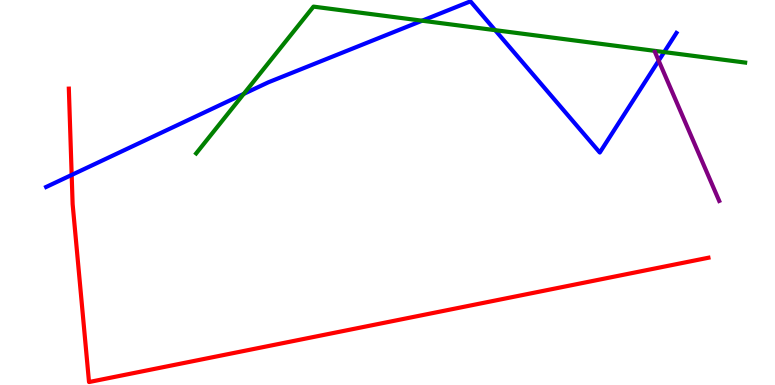[{'lines': ['blue', 'red'], 'intersections': [{'x': 0.925, 'y': 5.46}]}, {'lines': ['green', 'red'], 'intersections': []}, {'lines': ['purple', 'red'], 'intersections': []}, {'lines': ['blue', 'green'], 'intersections': [{'x': 3.14, 'y': 7.56}, {'x': 5.45, 'y': 9.46}, {'x': 6.39, 'y': 9.22}, {'x': 8.57, 'y': 8.65}]}, {'lines': ['blue', 'purple'], 'intersections': [{'x': 8.5, 'y': 8.42}]}, {'lines': ['green', 'purple'], 'intersections': []}]